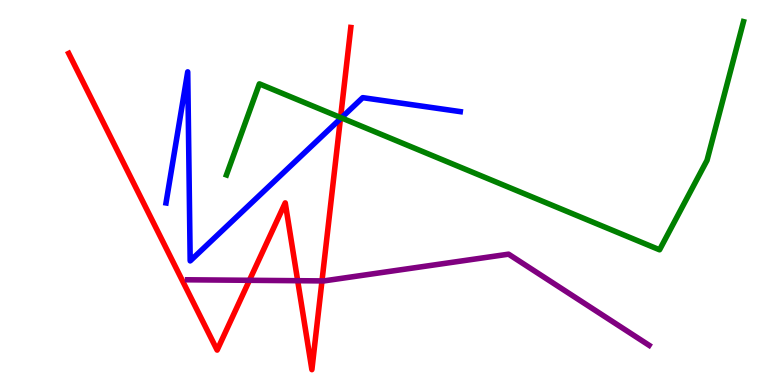[{'lines': ['blue', 'red'], 'intersections': [{'x': 4.39, 'y': 6.92}]}, {'lines': ['green', 'red'], 'intersections': [{'x': 4.39, 'y': 6.95}]}, {'lines': ['purple', 'red'], 'intersections': [{'x': 3.22, 'y': 2.72}, {'x': 3.84, 'y': 2.71}, {'x': 4.15, 'y': 2.7}]}, {'lines': ['blue', 'green'], 'intersections': [{'x': 4.4, 'y': 6.94}]}, {'lines': ['blue', 'purple'], 'intersections': []}, {'lines': ['green', 'purple'], 'intersections': []}]